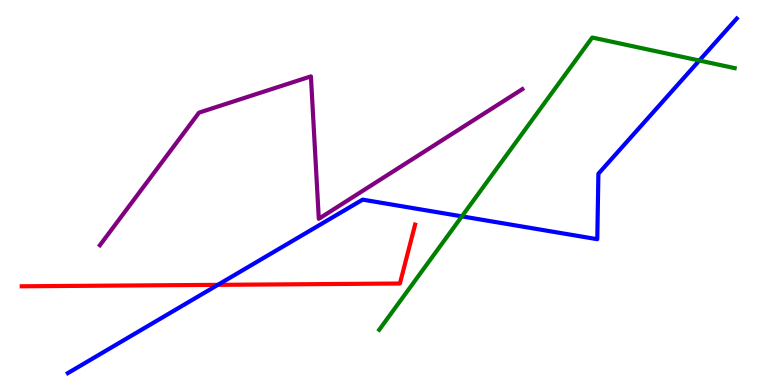[{'lines': ['blue', 'red'], 'intersections': [{'x': 2.81, 'y': 2.6}]}, {'lines': ['green', 'red'], 'intersections': []}, {'lines': ['purple', 'red'], 'intersections': []}, {'lines': ['blue', 'green'], 'intersections': [{'x': 5.96, 'y': 4.38}, {'x': 9.02, 'y': 8.43}]}, {'lines': ['blue', 'purple'], 'intersections': []}, {'lines': ['green', 'purple'], 'intersections': []}]